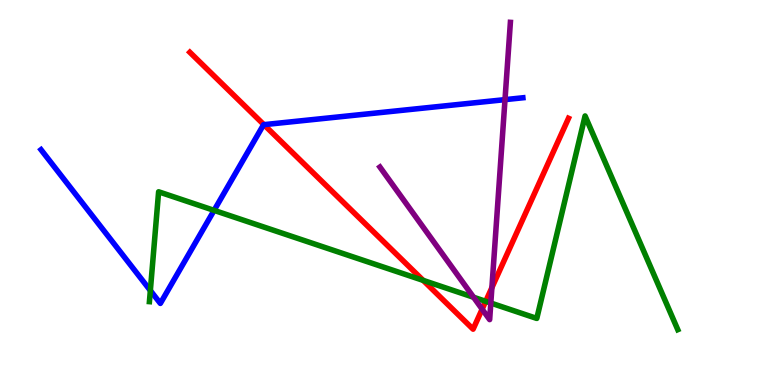[{'lines': ['blue', 'red'], 'intersections': [{'x': 3.41, 'y': 6.76}]}, {'lines': ['green', 'red'], 'intersections': [{'x': 5.46, 'y': 2.72}, {'x': 6.27, 'y': 2.17}]}, {'lines': ['purple', 'red'], 'intersections': [{'x': 6.22, 'y': 1.97}, {'x': 6.35, 'y': 2.53}]}, {'lines': ['blue', 'green'], 'intersections': [{'x': 1.94, 'y': 2.45}, {'x': 2.76, 'y': 4.54}]}, {'lines': ['blue', 'purple'], 'intersections': [{'x': 6.52, 'y': 7.41}]}, {'lines': ['green', 'purple'], 'intersections': [{'x': 6.11, 'y': 2.28}, {'x': 6.33, 'y': 2.13}]}]